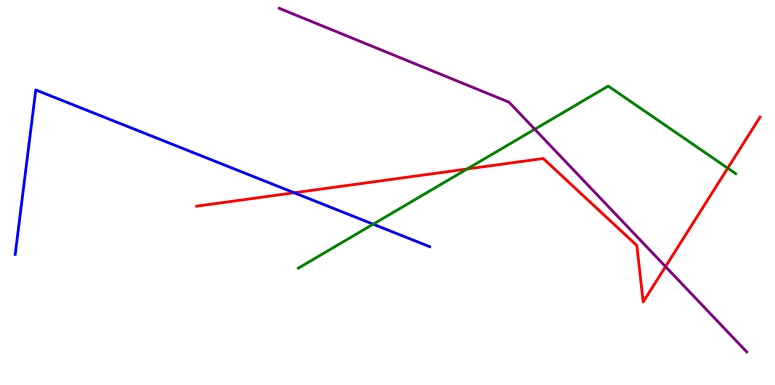[{'lines': ['blue', 'red'], 'intersections': [{'x': 3.8, 'y': 4.99}]}, {'lines': ['green', 'red'], 'intersections': [{'x': 6.03, 'y': 5.61}, {'x': 9.39, 'y': 5.63}]}, {'lines': ['purple', 'red'], 'intersections': [{'x': 8.59, 'y': 3.08}]}, {'lines': ['blue', 'green'], 'intersections': [{'x': 4.82, 'y': 4.18}]}, {'lines': ['blue', 'purple'], 'intersections': []}, {'lines': ['green', 'purple'], 'intersections': [{'x': 6.9, 'y': 6.64}]}]